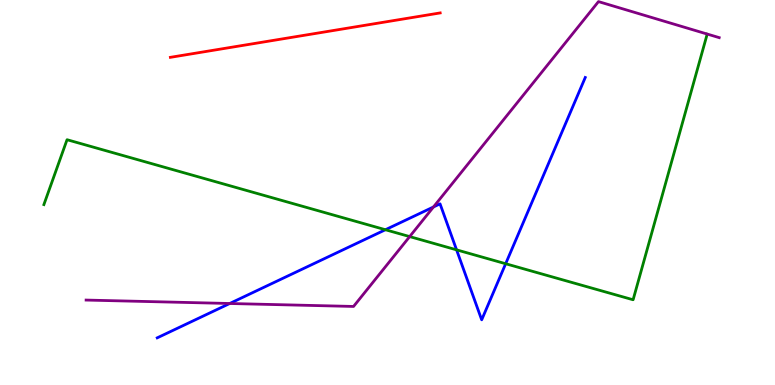[{'lines': ['blue', 'red'], 'intersections': []}, {'lines': ['green', 'red'], 'intersections': []}, {'lines': ['purple', 'red'], 'intersections': []}, {'lines': ['blue', 'green'], 'intersections': [{'x': 4.97, 'y': 4.03}, {'x': 5.89, 'y': 3.51}, {'x': 6.52, 'y': 3.15}]}, {'lines': ['blue', 'purple'], 'intersections': [{'x': 2.96, 'y': 2.12}, {'x': 5.59, 'y': 4.62}]}, {'lines': ['green', 'purple'], 'intersections': [{'x': 5.29, 'y': 3.85}]}]